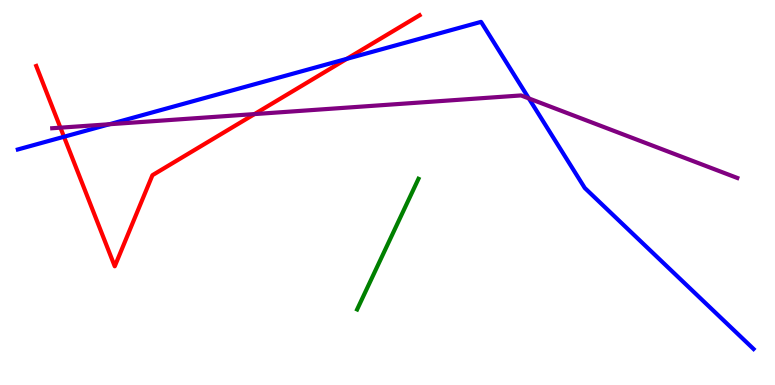[{'lines': ['blue', 'red'], 'intersections': [{'x': 0.826, 'y': 6.45}, {'x': 4.47, 'y': 8.47}]}, {'lines': ['green', 'red'], 'intersections': []}, {'lines': ['purple', 'red'], 'intersections': [{'x': 0.78, 'y': 6.68}, {'x': 3.28, 'y': 7.04}]}, {'lines': ['blue', 'green'], 'intersections': []}, {'lines': ['blue', 'purple'], 'intersections': [{'x': 1.41, 'y': 6.77}, {'x': 6.82, 'y': 7.44}]}, {'lines': ['green', 'purple'], 'intersections': []}]